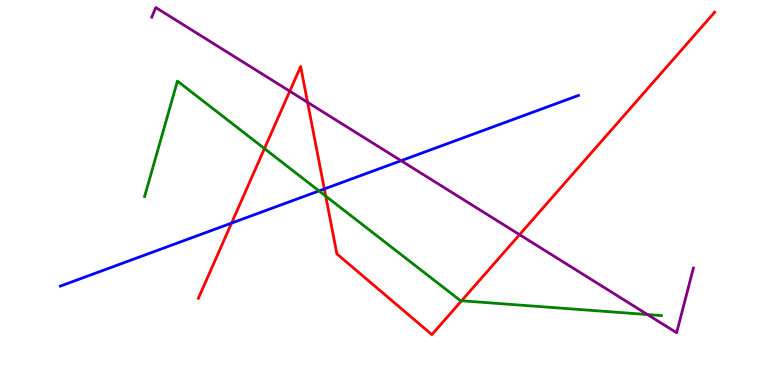[{'lines': ['blue', 'red'], 'intersections': [{'x': 2.99, 'y': 4.21}, {'x': 4.18, 'y': 5.09}]}, {'lines': ['green', 'red'], 'intersections': [{'x': 3.41, 'y': 6.14}, {'x': 4.2, 'y': 4.91}, {'x': 5.96, 'y': 2.19}]}, {'lines': ['purple', 'red'], 'intersections': [{'x': 3.74, 'y': 7.63}, {'x': 3.97, 'y': 7.34}, {'x': 6.7, 'y': 3.9}]}, {'lines': ['blue', 'green'], 'intersections': [{'x': 4.12, 'y': 5.04}]}, {'lines': ['blue', 'purple'], 'intersections': [{'x': 5.18, 'y': 5.83}]}, {'lines': ['green', 'purple'], 'intersections': [{'x': 8.35, 'y': 1.83}]}]